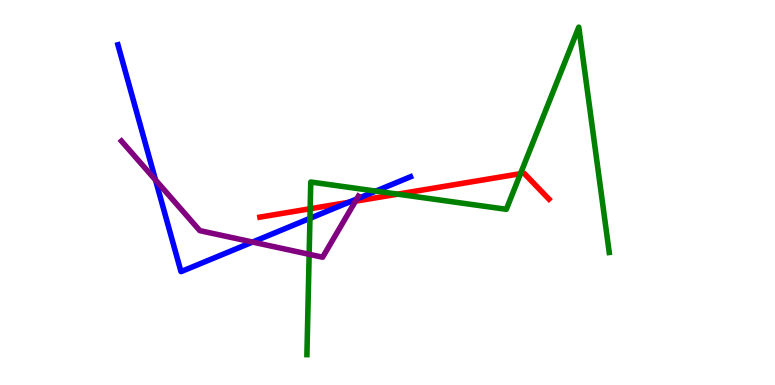[{'lines': ['blue', 'red'], 'intersections': [{'x': 4.5, 'y': 4.75}]}, {'lines': ['green', 'red'], 'intersections': [{'x': 4.0, 'y': 4.58}, {'x': 5.13, 'y': 4.96}, {'x': 6.72, 'y': 5.49}]}, {'lines': ['purple', 'red'], 'intersections': [{'x': 4.59, 'y': 4.77}]}, {'lines': ['blue', 'green'], 'intersections': [{'x': 4.0, 'y': 4.33}, {'x': 4.85, 'y': 5.04}]}, {'lines': ['blue', 'purple'], 'intersections': [{'x': 2.01, 'y': 5.32}, {'x': 3.26, 'y': 3.71}, {'x': 4.6, 'y': 4.83}]}, {'lines': ['green', 'purple'], 'intersections': [{'x': 3.99, 'y': 3.39}]}]